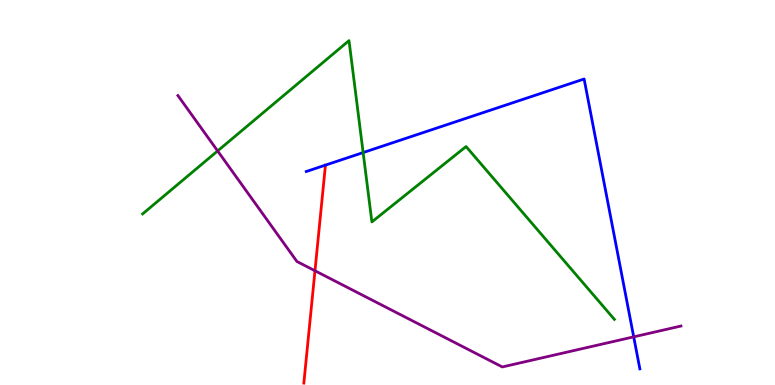[{'lines': ['blue', 'red'], 'intersections': []}, {'lines': ['green', 'red'], 'intersections': []}, {'lines': ['purple', 'red'], 'intersections': [{'x': 4.06, 'y': 2.97}]}, {'lines': ['blue', 'green'], 'intersections': [{'x': 4.69, 'y': 6.04}]}, {'lines': ['blue', 'purple'], 'intersections': [{'x': 8.18, 'y': 1.25}]}, {'lines': ['green', 'purple'], 'intersections': [{'x': 2.81, 'y': 6.08}]}]